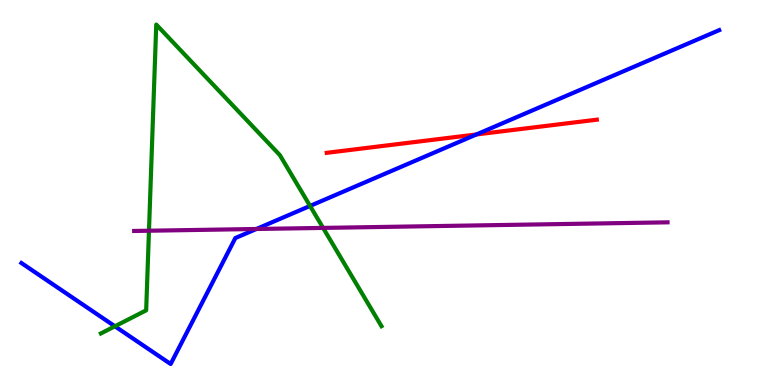[{'lines': ['blue', 'red'], 'intersections': [{'x': 6.15, 'y': 6.51}]}, {'lines': ['green', 'red'], 'intersections': []}, {'lines': ['purple', 'red'], 'intersections': []}, {'lines': ['blue', 'green'], 'intersections': [{'x': 1.48, 'y': 1.53}, {'x': 4.0, 'y': 4.65}]}, {'lines': ['blue', 'purple'], 'intersections': [{'x': 3.31, 'y': 4.05}]}, {'lines': ['green', 'purple'], 'intersections': [{'x': 1.92, 'y': 4.01}, {'x': 4.17, 'y': 4.08}]}]